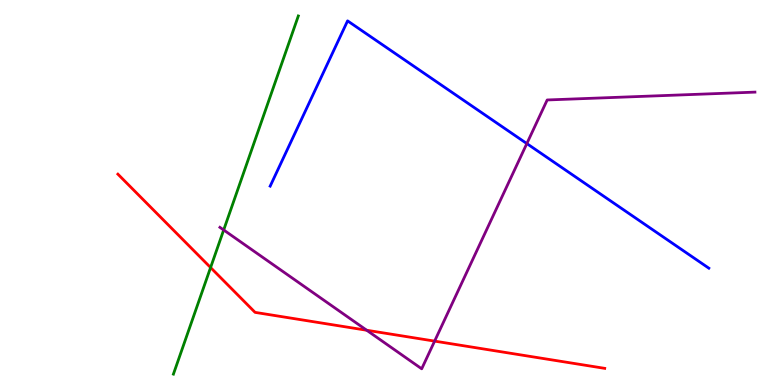[{'lines': ['blue', 'red'], 'intersections': []}, {'lines': ['green', 'red'], 'intersections': [{'x': 2.72, 'y': 3.05}]}, {'lines': ['purple', 'red'], 'intersections': [{'x': 4.73, 'y': 1.42}, {'x': 5.61, 'y': 1.14}]}, {'lines': ['blue', 'green'], 'intersections': []}, {'lines': ['blue', 'purple'], 'intersections': [{'x': 6.8, 'y': 6.27}]}, {'lines': ['green', 'purple'], 'intersections': [{'x': 2.89, 'y': 4.03}]}]